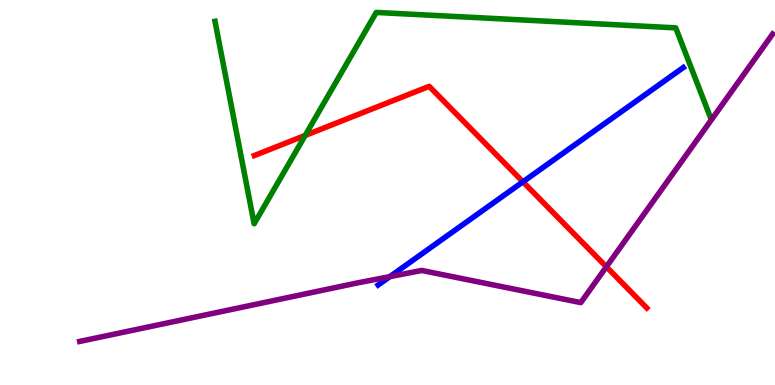[{'lines': ['blue', 'red'], 'intersections': [{'x': 6.75, 'y': 5.28}]}, {'lines': ['green', 'red'], 'intersections': [{'x': 3.94, 'y': 6.48}]}, {'lines': ['purple', 'red'], 'intersections': [{'x': 7.82, 'y': 3.07}]}, {'lines': ['blue', 'green'], 'intersections': []}, {'lines': ['blue', 'purple'], 'intersections': [{'x': 5.03, 'y': 2.81}]}, {'lines': ['green', 'purple'], 'intersections': []}]